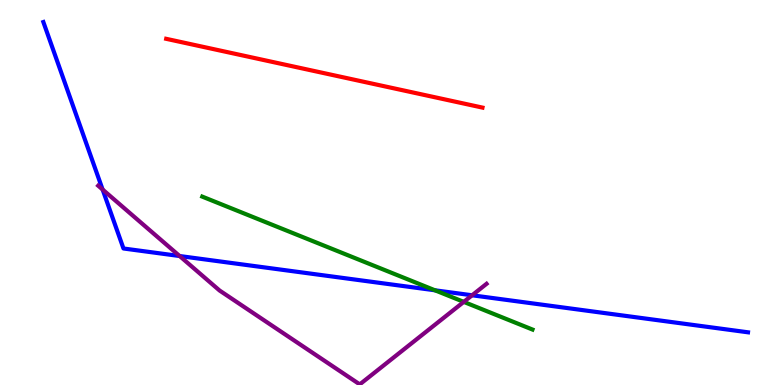[{'lines': ['blue', 'red'], 'intersections': []}, {'lines': ['green', 'red'], 'intersections': []}, {'lines': ['purple', 'red'], 'intersections': []}, {'lines': ['blue', 'green'], 'intersections': [{'x': 5.61, 'y': 2.46}]}, {'lines': ['blue', 'purple'], 'intersections': [{'x': 1.32, 'y': 5.08}, {'x': 2.32, 'y': 3.35}, {'x': 6.09, 'y': 2.33}]}, {'lines': ['green', 'purple'], 'intersections': [{'x': 5.98, 'y': 2.16}]}]